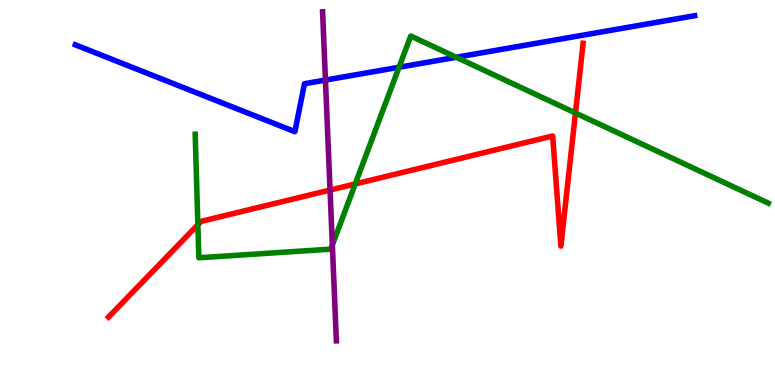[{'lines': ['blue', 'red'], 'intersections': []}, {'lines': ['green', 'red'], 'intersections': [{'x': 2.55, 'y': 4.16}, {'x': 4.58, 'y': 5.22}, {'x': 7.43, 'y': 7.06}]}, {'lines': ['purple', 'red'], 'intersections': [{'x': 4.26, 'y': 5.06}]}, {'lines': ['blue', 'green'], 'intersections': [{'x': 5.15, 'y': 8.25}, {'x': 5.89, 'y': 8.51}]}, {'lines': ['blue', 'purple'], 'intersections': [{'x': 4.2, 'y': 7.92}]}, {'lines': ['green', 'purple'], 'intersections': [{'x': 4.29, 'y': 3.64}]}]